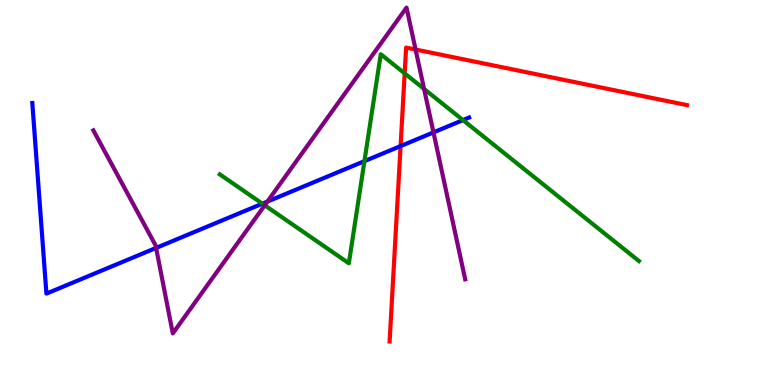[{'lines': ['blue', 'red'], 'intersections': [{'x': 5.17, 'y': 6.21}]}, {'lines': ['green', 'red'], 'intersections': [{'x': 5.22, 'y': 8.09}]}, {'lines': ['purple', 'red'], 'intersections': [{'x': 5.36, 'y': 8.71}]}, {'lines': ['blue', 'green'], 'intersections': [{'x': 3.39, 'y': 4.71}, {'x': 4.7, 'y': 5.81}, {'x': 5.97, 'y': 6.88}]}, {'lines': ['blue', 'purple'], 'intersections': [{'x': 2.01, 'y': 3.56}, {'x': 3.45, 'y': 4.76}, {'x': 5.59, 'y': 6.56}]}, {'lines': ['green', 'purple'], 'intersections': [{'x': 3.42, 'y': 4.67}, {'x': 5.47, 'y': 7.69}]}]